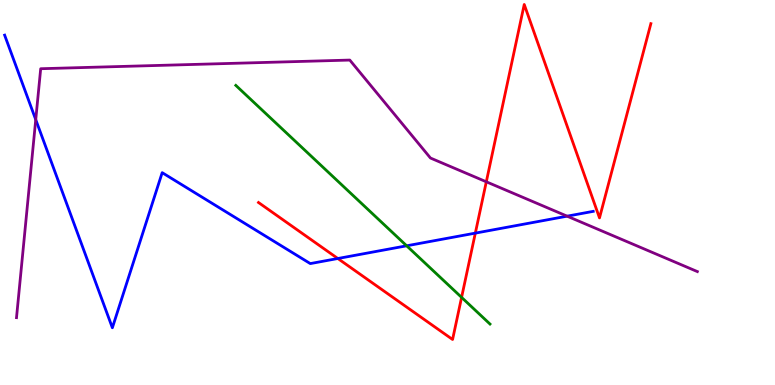[{'lines': ['blue', 'red'], 'intersections': [{'x': 4.36, 'y': 3.29}, {'x': 6.13, 'y': 3.94}]}, {'lines': ['green', 'red'], 'intersections': [{'x': 5.96, 'y': 2.28}]}, {'lines': ['purple', 'red'], 'intersections': [{'x': 6.27, 'y': 5.28}]}, {'lines': ['blue', 'green'], 'intersections': [{'x': 5.25, 'y': 3.62}]}, {'lines': ['blue', 'purple'], 'intersections': [{'x': 0.461, 'y': 6.89}, {'x': 7.32, 'y': 4.39}]}, {'lines': ['green', 'purple'], 'intersections': []}]